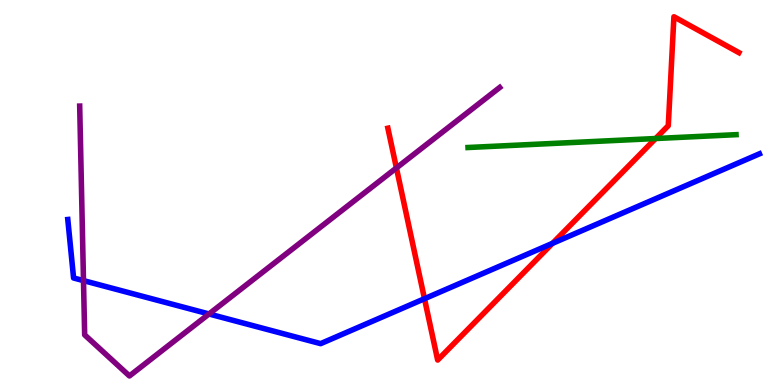[{'lines': ['blue', 'red'], 'intersections': [{'x': 5.48, 'y': 2.24}, {'x': 7.13, 'y': 3.68}]}, {'lines': ['green', 'red'], 'intersections': [{'x': 8.46, 'y': 6.4}]}, {'lines': ['purple', 'red'], 'intersections': [{'x': 5.12, 'y': 5.64}]}, {'lines': ['blue', 'green'], 'intersections': []}, {'lines': ['blue', 'purple'], 'intersections': [{'x': 1.08, 'y': 2.71}, {'x': 2.7, 'y': 1.84}]}, {'lines': ['green', 'purple'], 'intersections': []}]